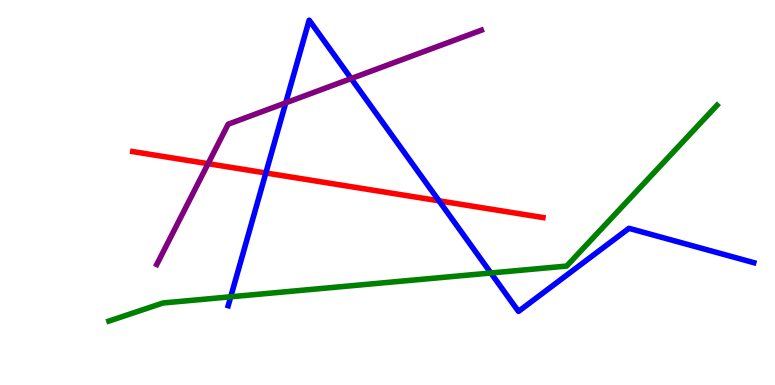[{'lines': ['blue', 'red'], 'intersections': [{'x': 3.43, 'y': 5.51}, {'x': 5.66, 'y': 4.78}]}, {'lines': ['green', 'red'], 'intersections': []}, {'lines': ['purple', 'red'], 'intersections': [{'x': 2.68, 'y': 5.75}]}, {'lines': ['blue', 'green'], 'intersections': [{'x': 2.98, 'y': 2.29}, {'x': 6.33, 'y': 2.91}]}, {'lines': ['blue', 'purple'], 'intersections': [{'x': 3.69, 'y': 7.33}, {'x': 4.53, 'y': 7.96}]}, {'lines': ['green', 'purple'], 'intersections': []}]